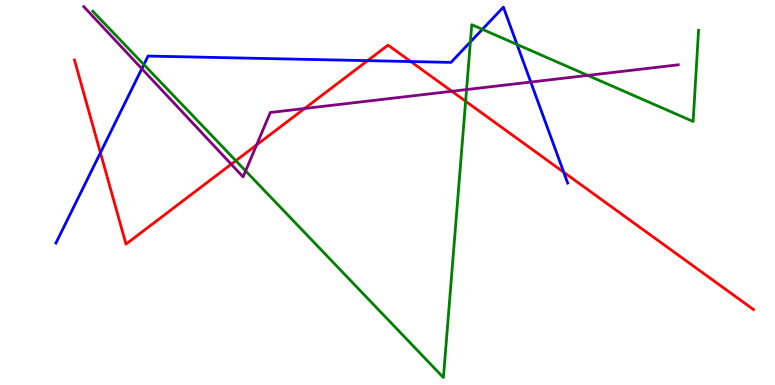[{'lines': ['blue', 'red'], 'intersections': [{'x': 1.3, 'y': 6.03}, {'x': 4.74, 'y': 8.42}, {'x': 5.3, 'y': 8.4}, {'x': 7.27, 'y': 5.53}]}, {'lines': ['green', 'red'], 'intersections': [{'x': 3.04, 'y': 5.83}, {'x': 6.01, 'y': 7.37}]}, {'lines': ['purple', 'red'], 'intersections': [{'x': 2.98, 'y': 5.73}, {'x': 3.31, 'y': 6.24}, {'x': 3.93, 'y': 7.18}, {'x': 5.83, 'y': 7.63}]}, {'lines': ['blue', 'green'], 'intersections': [{'x': 1.86, 'y': 8.32}, {'x': 6.07, 'y': 8.91}, {'x': 6.22, 'y': 9.24}, {'x': 6.67, 'y': 8.84}]}, {'lines': ['blue', 'purple'], 'intersections': [{'x': 1.83, 'y': 8.22}, {'x': 6.85, 'y': 7.87}]}, {'lines': ['green', 'purple'], 'intersections': [{'x': 3.17, 'y': 5.56}, {'x': 6.02, 'y': 7.67}, {'x': 7.58, 'y': 8.04}]}]